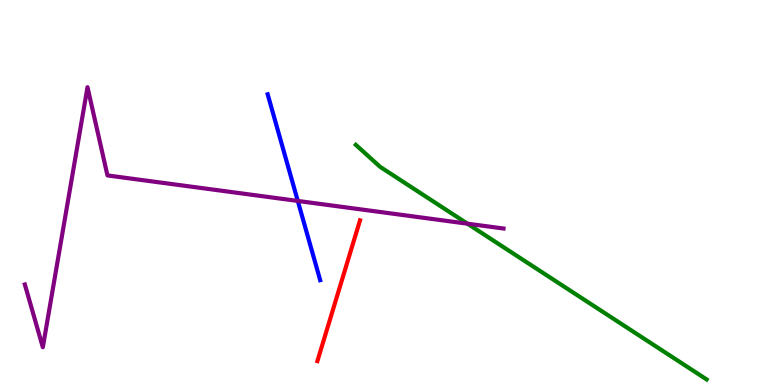[{'lines': ['blue', 'red'], 'intersections': []}, {'lines': ['green', 'red'], 'intersections': []}, {'lines': ['purple', 'red'], 'intersections': []}, {'lines': ['blue', 'green'], 'intersections': []}, {'lines': ['blue', 'purple'], 'intersections': [{'x': 3.84, 'y': 4.78}]}, {'lines': ['green', 'purple'], 'intersections': [{'x': 6.03, 'y': 4.19}]}]